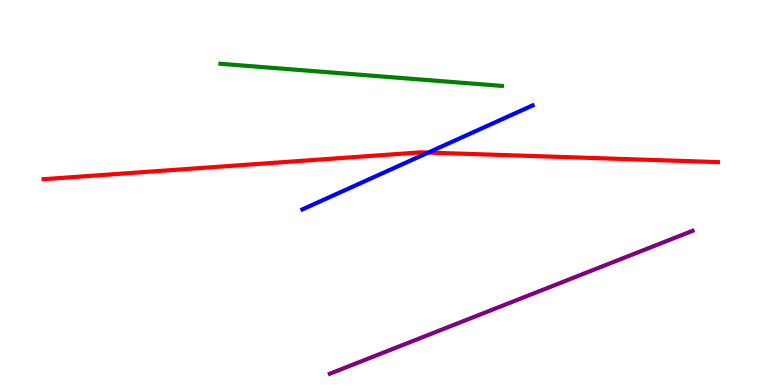[{'lines': ['blue', 'red'], 'intersections': [{'x': 5.53, 'y': 6.04}]}, {'lines': ['green', 'red'], 'intersections': []}, {'lines': ['purple', 'red'], 'intersections': []}, {'lines': ['blue', 'green'], 'intersections': []}, {'lines': ['blue', 'purple'], 'intersections': []}, {'lines': ['green', 'purple'], 'intersections': []}]